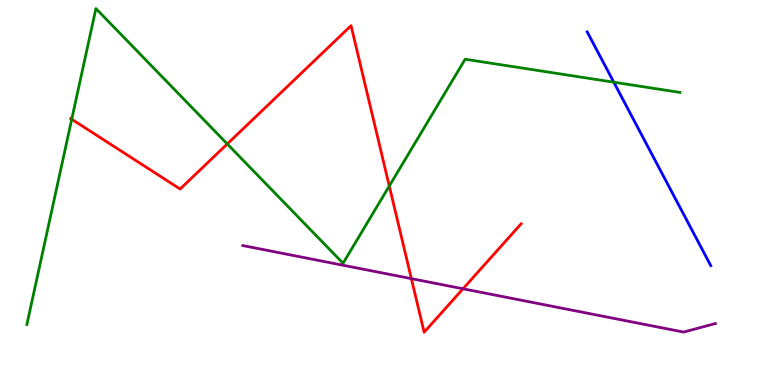[{'lines': ['blue', 'red'], 'intersections': []}, {'lines': ['green', 'red'], 'intersections': [{'x': 0.926, 'y': 6.9}, {'x': 2.93, 'y': 6.26}, {'x': 5.02, 'y': 5.17}]}, {'lines': ['purple', 'red'], 'intersections': [{'x': 5.31, 'y': 2.76}, {'x': 5.97, 'y': 2.5}]}, {'lines': ['blue', 'green'], 'intersections': [{'x': 7.92, 'y': 7.87}]}, {'lines': ['blue', 'purple'], 'intersections': []}, {'lines': ['green', 'purple'], 'intersections': []}]